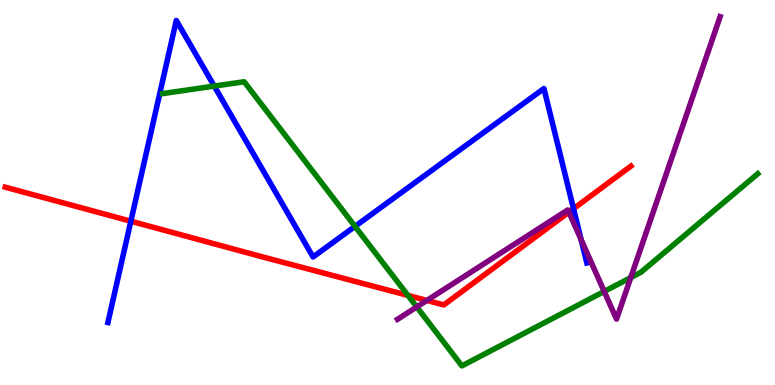[{'lines': ['blue', 'red'], 'intersections': [{'x': 1.69, 'y': 4.25}, {'x': 7.4, 'y': 4.58}]}, {'lines': ['green', 'red'], 'intersections': [{'x': 5.26, 'y': 2.33}]}, {'lines': ['purple', 'red'], 'intersections': [{'x': 5.51, 'y': 2.2}, {'x': 7.34, 'y': 4.49}]}, {'lines': ['blue', 'green'], 'intersections': [{'x': 2.76, 'y': 7.76}, {'x': 4.58, 'y': 4.12}]}, {'lines': ['blue', 'purple'], 'intersections': [{'x': 7.5, 'y': 3.78}]}, {'lines': ['green', 'purple'], 'intersections': [{'x': 5.38, 'y': 2.03}, {'x': 7.8, 'y': 2.43}, {'x': 8.14, 'y': 2.79}]}]